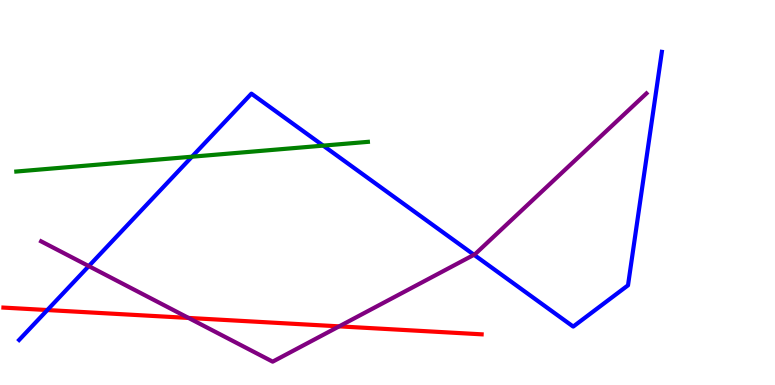[{'lines': ['blue', 'red'], 'intersections': [{'x': 0.611, 'y': 1.95}]}, {'lines': ['green', 'red'], 'intersections': []}, {'lines': ['purple', 'red'], 'intersections': [{'x': 2.43, 'y': 1.74}, {'x': 4.38, 'y': 1.52}]}, {'lines': ['blue', 'green'], 'intersections': [{'x': 2.48, 'y': 5.93}, {'x': 4.17, 'y': 6.22}]}, {'lines': ['blue', 'purple'], 'intersections': [{'x': 1.15, 'y': 3.09}, {'x': 6.12, 'y': 3.38}]}, {'lines': ['green', 'purple'], 'intersections': []}]